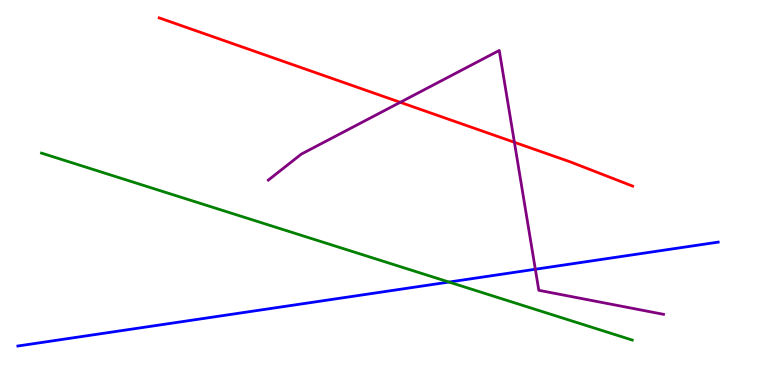[{'lines': ['blue', 'red'], 'intersections': []}, {'lines': ['green', 'red'], 'intersections': []}, {'lines': ['purple', 'red'], 'intersections': [{'x': 5.16, 'y': 7.34}, {'x': 6.64, 'y': 6.3}]}, {'lines': ['blue', 'green'], 'intersections': [{'x': 5.79, 'y': 2.67}]}, {'lines': ['blue', 'purple'], 'intersections': [{'x': 6.91, 'y': 3.01}]}, {'lines': ['green', 'purple'], 'intersections': []}]